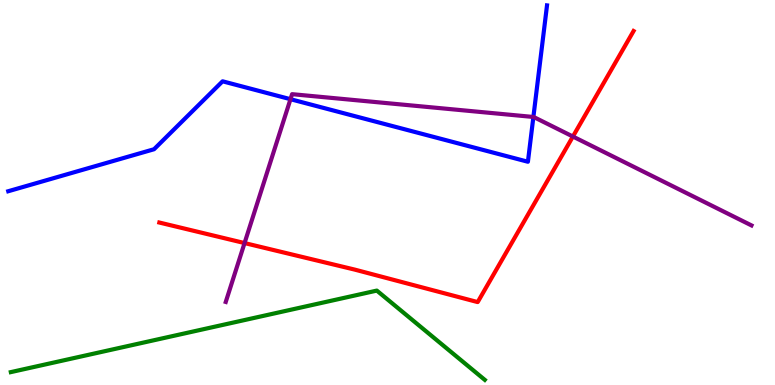[{'lines': ['blue', 'red'], 'intersections': []}, {'lines': ['green', 'red'], 'intersections': []}, {'lines': ['purple', 'red'], 'intersections': [{'x': 3.16, 'y': 3.69}, {'x': 7.39, 'y': 6.45}]}, {'lines': ['blue', 'green'], 'intersections': []}, {'lines': ['blue', 'purple'], 'intersections': [{'x': 3.75, 'y': 7.42}, {'x': 6.88, 'y': 6.96}]}, {'lines': ['green', 'purple'], 'intersections': []}]